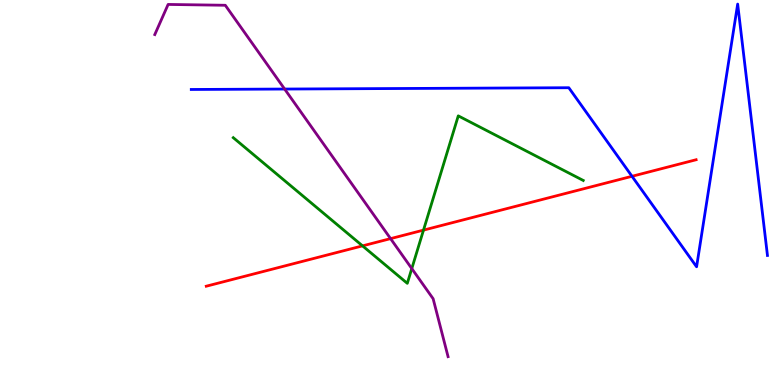[{'lines': ['blue', 'red'], 'intersections': [{'x': 8.15, 'y': 5.42}]}, {'lines': ['green', 'red'], 'intersections': [{'x': 4.68, 'y': 3.61}, {'x': 5.46, 'y': 4.02}]}, {'lines': ['purple', 'red'], 'intersections': [{'x': 5.04, 'y': 3.8}]}, {'lines': ['blue', 'green'], 'intersections': []}, {'lines': ['blue', 'purple'], 'intersections': [{'x': 3.67, 'y': 7.69}]}, {'lines': ['green', 'purple'], 'intersections': [{'x': 5.31, 'y': 3.02}]}]